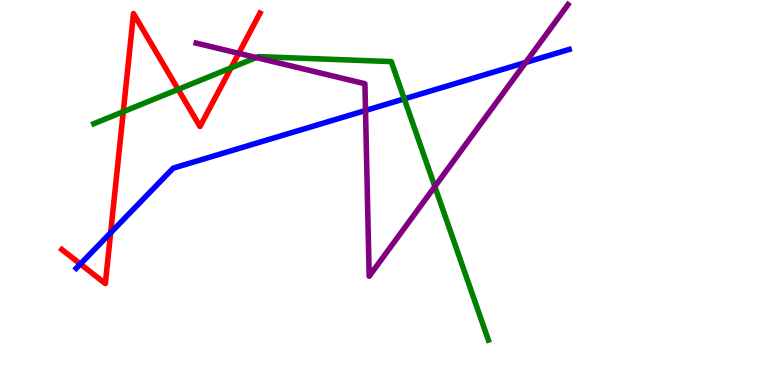[{'lines': ['blue', 'red'], 'intersections': [{'x': 1.04, 'y': 3.14}, {'x': 1.43, 'y': 3.95}]}, {'lines': ['green', 'red'], 'intersections': [{'x': 1.59, 'y': 7.1}, {'x': 2.3, 'y': 7.68}, {'x': 2.98, 'y': 8.24}]}, {'lines': ['purple', 'red'], 'intersections': [{'x': 3.08, 'y': 8.61}]}, {'lines': ['blue', 'green'], 'intersections': [{'x': 5.22, 'y': 7.43}]}, {'lines': ['blue', 'purple'], 'intersections': [{'x': 4.72, 'y': 7.13}, {'x': 6.78, 'y': 8.38}]}, {'lines': ['green', 'purple'], 'intersections': [{'x': 3.31, 'y': 8.5}, {'x': 5.61, 'y': 5.15}]}]